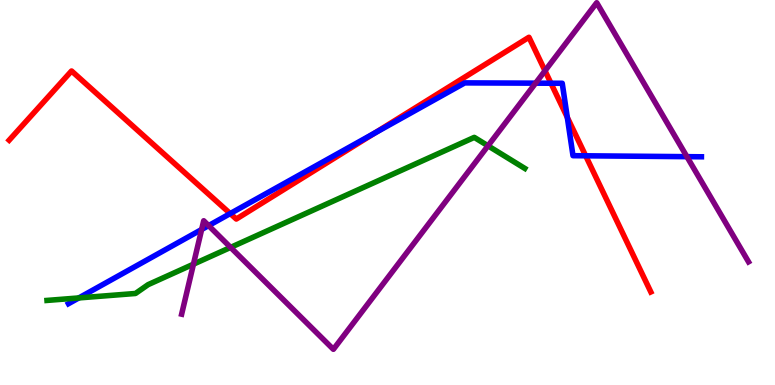[{'lines': ['blue', 'red'], 'intersections': [{'x': 2.97, 'y': 4.45}, {'x': 4.84, 'y': 6.55}, {'x': 7.11, 'y': 7.84}, {'x': 7.32, 'y': 6.95}, {'x': 7.56, 'y': 5.95}]}, {'lines': ['green', 'red'], 'intersections': []}, {'lines': ['purple', 'red'], 'intersections': [{'x': 7.03, 'y': 8.16}]}, {'lines': ['blue', 'green'], 'intersections': [{'x': 1.02, 'y': 2.26}]}, {'lines': ['blue', 'purple'], 'intersections': [{'x': 2.6, 'y': 4.04}, {'x': 2.69, 'y': 4.14}, {'x': 6.91, 'y': 7.84}, {'x': 8.86, 'y': 5.93}]}, {'lines': ['green', 'purple'], 'intersections': [{'x': 2.5, 'y': 3.14}, {'x': 2.98, 'y': 3.57}, {'x': 6.3, 'y': 6.21}]}]